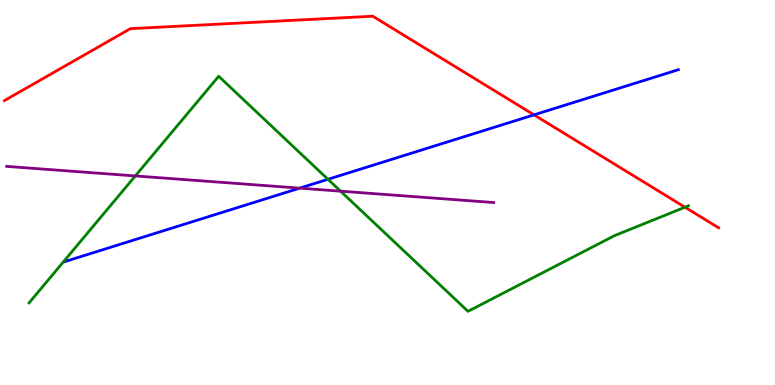[{'lines': ['blue', 'red'], 'intersections': [{'x': 6.89, 'y': 7.02}]}, {'lines': ['green', 'red'], 'intersections': [{'x': 8.84, 'y': 4.62}]}, {'lines': ['purple', 'red'], 'intersections': []}, {'lines': ['blue', 'green'], 'intersections': [{'x': 4.23, 'y': 5.34}]}, {'lines': ['blue', 'purple'], 'intersections': [{'x': 3.87, 'y': 5.11}]}, {'lines': ['green', 'purple'], 'intersections': [{'x': 1.75, 'y': 5.43}, {'x': 4.39, 'y': 5.03}]}]